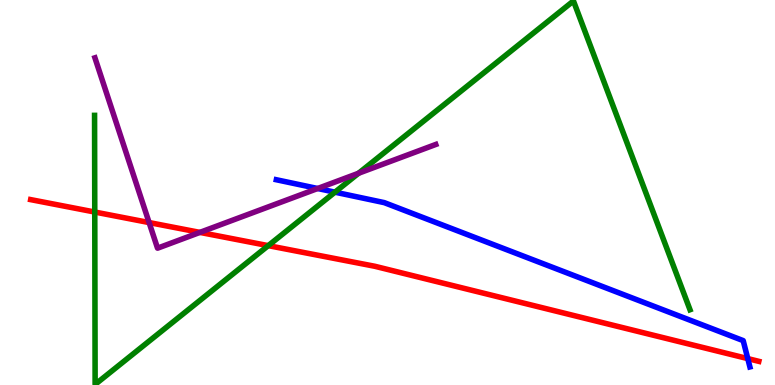[{'lines': ['blue', 'red'], 'intersections': [{'x': 9.65, 'y': 0.686}]}, {'lines': ['green', 'red'], 'intersections': [{'x': 1.22, 'y': 4.49}, {'x': 3.46, 'y': 3.62}]}, {'lines': ['purple', 'red'], 'intersections': [{'x': 1.92, 'y': 4.22}, {'x': 2.58, 'y': 3.96}]}, {'lines': ['blue', 'green'], 'intersections': [{'x': 4.32, 'y': 5.01}]}, {'lines': ['blue', 'purple'], 'intersections': [{'x': 4.1, 'y': 5.1}]}, {'lines': ['green', 'purple'], 'intersections': [{'x': 4.63, 'y': 5.5}]}]